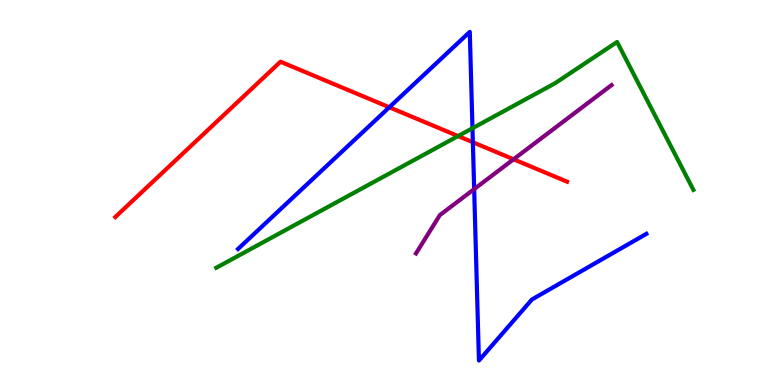[{'lines': ['blue', 'red'], 'intersections': [{'x': 5.02, 'y': 7.21}, {'x': 6.1, 'y': 6.31}]}, {'lines': ['green', 'red'], 'intersections': [{'x': 5.91, 'y': 6.47}]}, {'lines': ['purple', 'red'], 'intersections': [{'x': 6.63, 'y': 5.86}]}, {'lines': ['blue', 'green'], 'intersections': [{'x': 6.1, 'y': 6.67}]}, {'lines': ['blue', 'purple'], 'intersections': [{'x': 6.12, 'y': 5.09}]}, {'lines': ['green', 'purple'], 'intersections': []}]